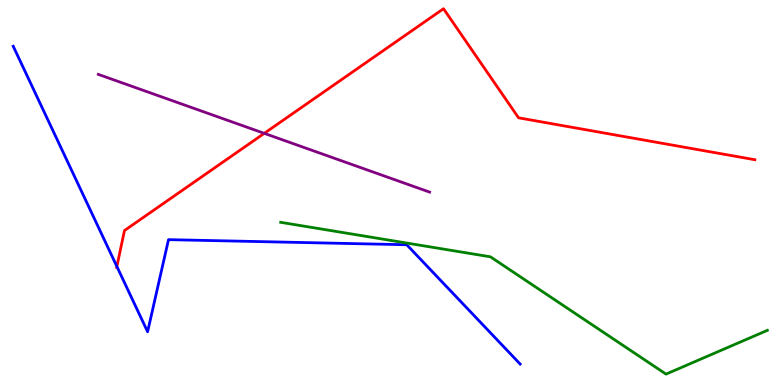[{'lines': ['blue', 'red'], 'intersections': [{'x': 1.51, 'y': 3.08}]}, {'lines': ['green', 'red'], 'intersections': []}, {'lines': ['purple', 'red'], 'intersections': [{'x': 3.41, 'y': 6.54}]}, {'lines': ['blue', 'green'], 'intersections': []}, {'lines': ['blue', 'purple'], 'intersections': []}, {'lines': ['green', 'purple'], 'intersections': []}]